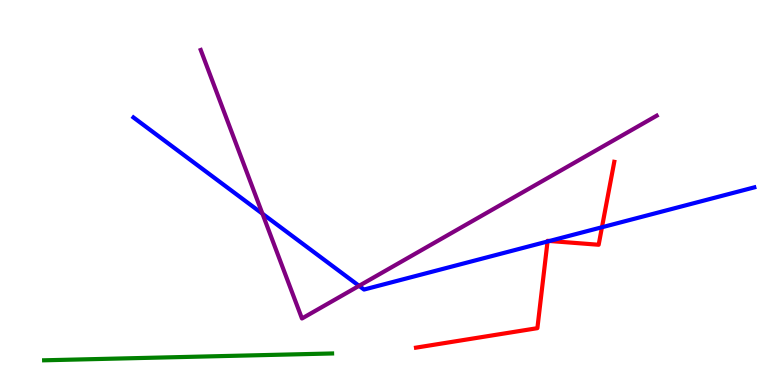[{'lines': ['blue', 'red'], 'intersections': [{'x': 7.06, 'y': 3.73}, {'x': 7.09, 'y': 3.74}, {'x': 7.77, 'y': 4.1}]}, {'lines': ['green', 'red'], 'intersections': []}, {'lines': ['purple', 'red'], 'intersections': []}, {'lines': ['blue', 'green'], 'intersections': []}, {'lines': ['blue', 'purple'], 'intersections': [{'x': 3.39, 'y': 4.45}, {'x': 4.63, 'y': 2.58}]}, {'lines': ['green', 'purple'], 'intersections': []}]